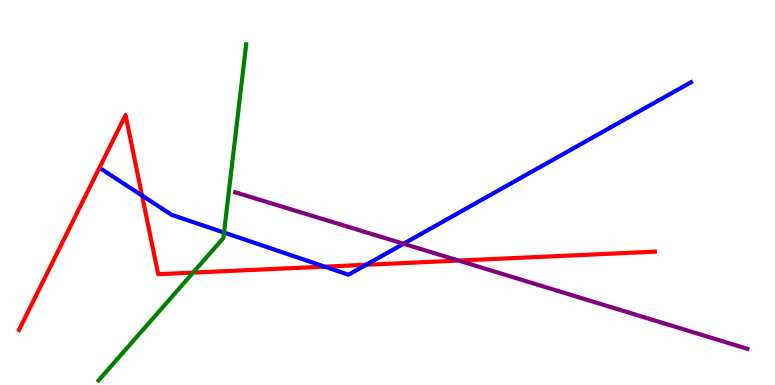[{'lines': ['blue', 'red'], 'intersections': [{'x': 1.83, 'y': 4.92}, {'x': 4.19, 'y': 3.07}, {'x': 4.72, 'y': 3.12}]}, {'lines': ['green', 'red'], 'intersections': [{'x': 2.49, 'y': 2.92}]}, {'lines': ['purple', 'red'], 'intersections': [{'x': 5.92, 'y': 3.23}]}, {'lines': ['blue', 'green'], 'intersections': [{'x': 2.89, 'y': 3.96}]}, {'lines': ['blue', 'purple'], 'intersections': [{'x': 5.21, 'y': 3.67}]}, {'lines': ['green', 'purple'], 'intersections': []}]